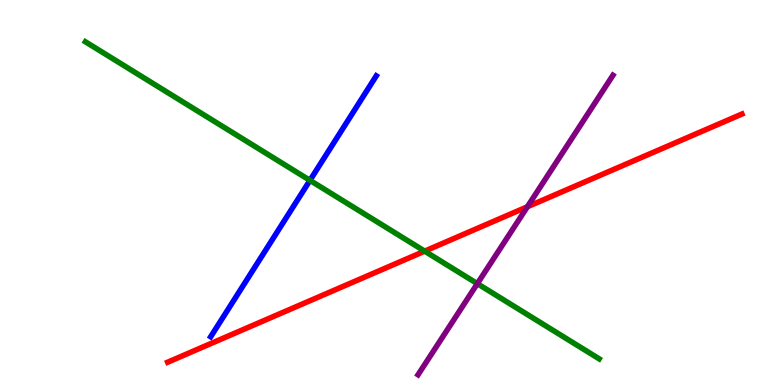[{'lines': ['blue', 'red'], 'intersections': []}, {'lines': ['green', 'red'], 'intersections': [{'x': 5.48, 'y': 3.48}]}, {'lines': ['purple', 'red'], 'intersections': [{'x': 6.8, 'y': 4.63}]}, {'lines': ['blue', 'green'], 'intersections': [{'x': 4.0, 'y': 5.32}]}, {'lines': ['blue', 'purple'], 'intersections': []}, {'lines': ['green', 'purple'], 'intersections': [{'x': 6.16, 'y': 2.63}]}]